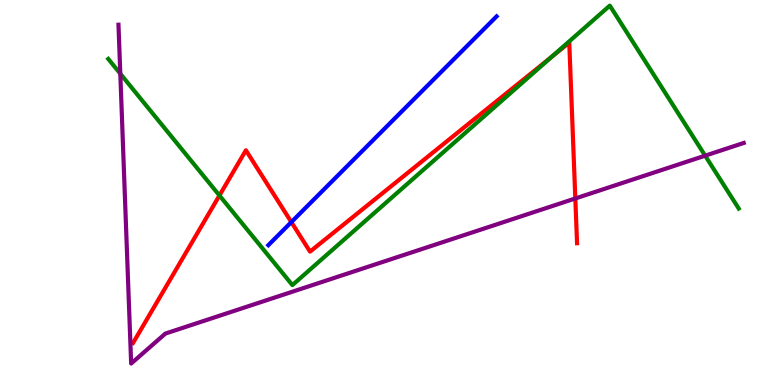[{'lines': ['blue', 'red'], 'intersections': [{'x': 3.76, 'y': 4.23}]}, {'lines': ['green', 'red'], 'intersections': [{'x': 2.83, 'y': 4.92}, {'x': 7.12, 'y': 8.53}]}, {'lines': ['purple', 'red'], 'intersections': [{'x': 7.42, 'y': 4.84}]}, {'lines': ['blue', 'green'], 'intersections': []}, {'lines': ['blue', 'purple'], 'intersections': []}, {'lines': ['green', 'purple'], 'intersections': [{'x': 1.55, 'y': 8.09}, {'x': 9.1, 'y': 5.96}]}]